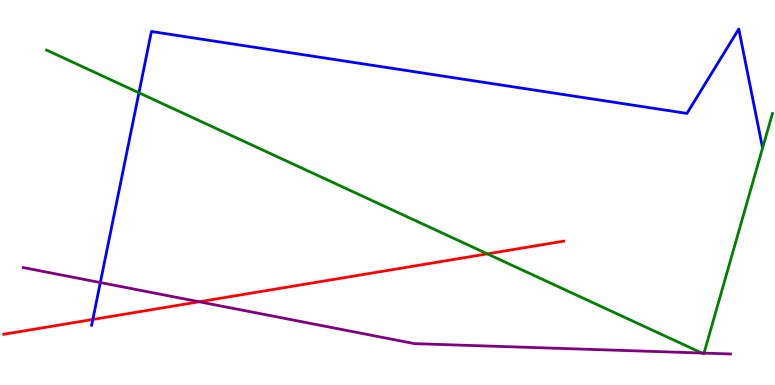[{'lines': ['blue', 'red'], 'intersections': [{'x': 1.2, 'y': 1.7}]}, {'lines': ['green', 'red'], 'intersections': [{'x': 6.29, 'y': 3.41}]}, {'lines': ['purple', 'red'], 'intersections': [{'x': 2.57, 'y': 2.16}]}, {'lines': ['blue', 'green'], 'intersections': [{'x': 1.79, 'y': 7.59}]}, {'lines': ['blue', 'purple'], 'intersections': [{'x': 1.29, 'y': 2.66}]}, {'lines': ['green', 'purple'], 'intersections': [{'x': 9.06, 'y': 0.83}, {'x': 9.08, 'y': 0.828}]}]